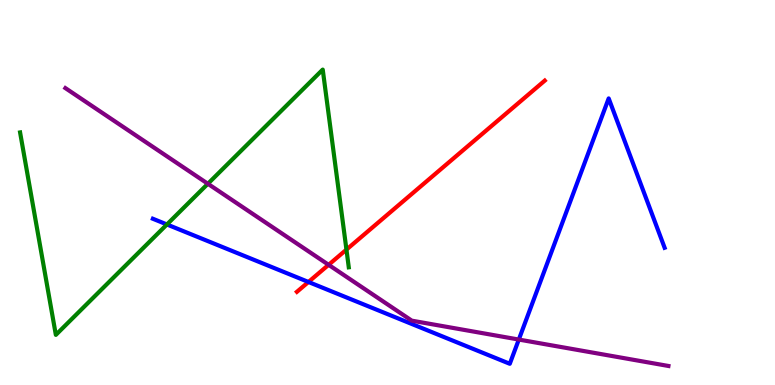[{'lines': ['blue', 'red'], 'intersections': [{'x': 3.98, 'y': 2.68}]}, {'lines': ['green', 'red'], 'intersections': [{'x': 4.47, 'y': 3.52}]}, {'lines': ['purple', 'red'], 'intersections': [{'x': 4.24, 'y': 3.12}]}, {'lines': ['blue', 'green'], 'intersections': [{'x': 2.15, 'y': 4.17}]}, {'lines': ['blue', 'purple'], 'intersections': [{'x': 6.69, 'y': 1.18}]}, {'lines': ['green', 'purple'], 'intersections': [{'x': 2.68, 'y': 5.23}]}]